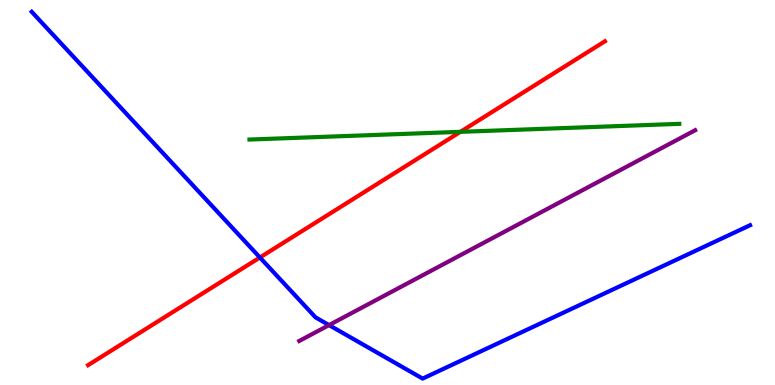[{'lines': ['blue', 'red'], 'intersections': [{'x': 3.35, 'y': 3.31}]}, {'lines': ['green', 'red'], 'intersections': [{'x': 5.94, 'y': 6.58}]}, {'lines': ['purple', 'red'], 'intersections': []}, {'lines': ['blue', 'green'], 'intersections': []}, {'lines': ['blue', 'purple'], 'intersections': [{'x': 4.25, 'y': 1.56}]}, {'lines': ['green', 'purple'], 'intersections': []}]